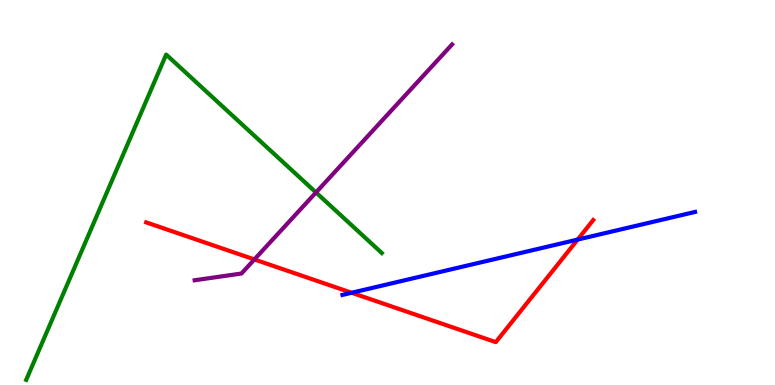[{'lines': ['blue', 'red'], 'intersections': [{'x': 4.54, 'y': 2.4}, {'x': 7.45, 'y': 3.78}]}, {'lines': ['green', 'red'], 'intersections': []}, {'lines': ['purple', 'red'], 'intersections': [{'x': 3.28, 'y': 3.26}]}, {'lines': ['blue', 'green'], 'intersections': []}, {'lines': ['blue', 'purple'], 'intersections': []}, {'lines': ['green', 'purple'], 'intersections': [{'x': 4.08, 'y': 5.0}]}]